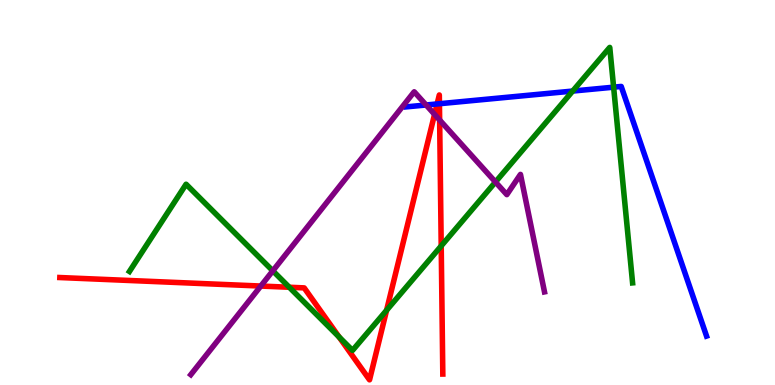[{'lines': ['blue', 'red'], 'intersections': [{'x': 5.64, 'y': 7.3}, {'x': 5.67, 'y': 7.31}]}, {'lines': ['green', 'red'], 'intersections': [{'x': 3.73, 'y': 2.54}, {'x': 4.38, 'y': 1.25}, {'x': 4.99, 'y': 1.94}, {'x': 5.69, 'y': 3.61}]}, {'lines': ['purple', 'red'], 'intersections': [{'x': 3.36, 'y': 2.57}, {'x': 5.61, 'y': 7.03}, {'x': 5.67, 'y': 6.88}]}, {'lines': ['blue', 'green'], 'intersections': [{'x': 7.39, 'y': 7.63}, {'x': 7.92, 'y': 7.74}]}, {'lines': ['blue', 'purple'], 'intersections': [{'x': 5.5, 'y': 7.27}]}, {'lines': ['green', 'purple'], 'intersections': [{'x': 3.52, 'y': 2.97}, {'x': 6.39, 'y': 5.27}]}]